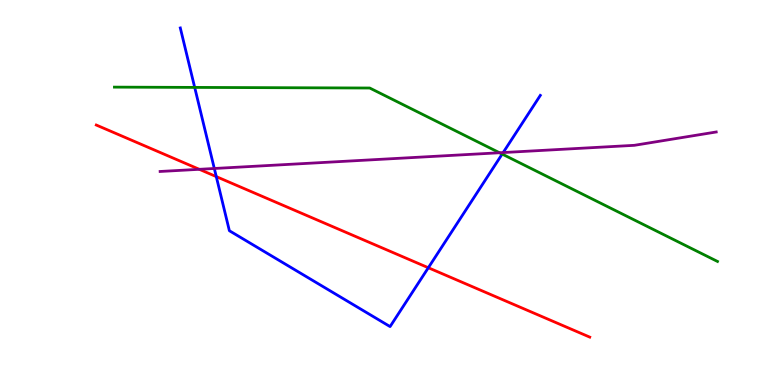[{'lines': ['blue', 'red'], 'intersections': [{'x': 2.79, 'y': 5.41}, {'x': 5.53, 'y': 3.05}]}, {'lines': ['green', 'red'], 'intersections': []}, {'lines': ['purple', 'red'], 'intersections': [{'x': 2.57, 'y': 5.6}]}, {'lines': ['blue', 'green'], 'intersections': [{'x': 2.51, 'y': 7.73}, {'x': 6.48, 'y': 6.0}]}, {'lines': ['blue', 'purple'], 'intersections': [{'x': 2.77, 'y': 5.62}, {'x': 6.49, 'y': 6.04}]}, {'lines': ['green', 'purple'], 'intersections': [{'x': 6.45, 'y': 6.03}]}]